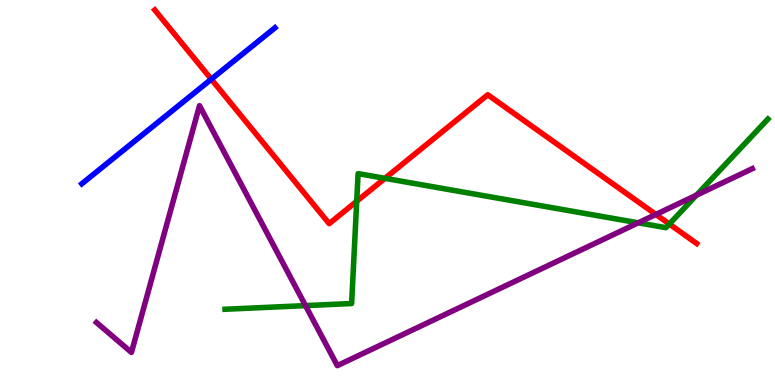[{'lines': ['blue', 'red'], 'intersections': [{'x': 2.73, 'y': 7.94}]}, {'lines': ['green', 'red'], 'intersections': [{'x': 4.6, 'y': 4.77}, {'x': 4.97, 'y': 5.37}, {'x': 8.64, 'y': 4.18}]}, {'lines': ['purple', 'red'], 'intersections': [{'x': 8.46, 'y': 4.43}]}, {'lines': ['blue', 'green'], 'intersections': []}, {'lines': ['blue', 'purple'], 'intersections': []}, {'lines': ['green', 'purple'], 'intersections': [{'x': 3.94, 'y': 2.06}, {'x': 8.24, 'y': 4.21}, {'x': 8.99, 'y': 4.93}]}]